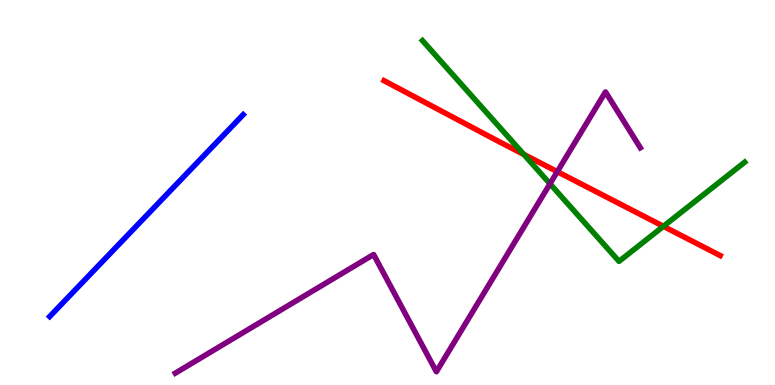[{'lines': ['blue', 'red'], 'intersections': []}, {'lines': ['green', 'red'], 'intersections': [{'x': 6.76, 'y': 5.99}, {'x': 8.56, 'y': 4.12}]}, {'lines': ['purple', 'red'], 'intersections': [{'x': 7.19, 'y': 5.54}]}, {'lines': ['blue', 'green'], 'intersections': []}, {'lines': ['blue', 'purple'], 'intersections': []}, {'lines': ['green', 'purple'], 'intersections': [{'x': 7.1, 'y': 5.23}]}]